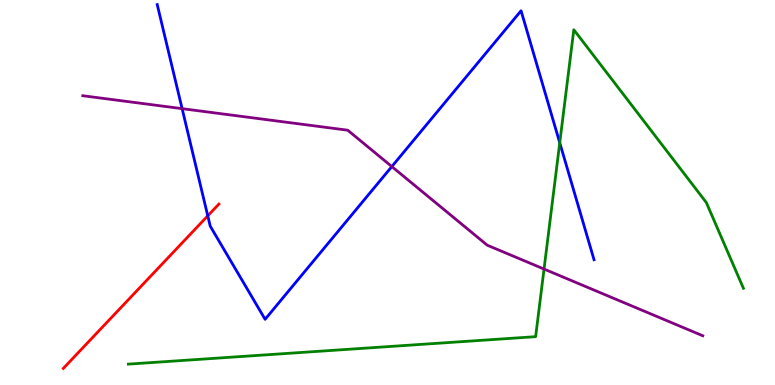[{'lines': ['blue', 'red'], 'intersections': [{'x': 2.68, 'y': 4.39}]}, {'lines': ['green', 'red'], 'intersections': []}, {'lines': ['purple', 'red'], 'intersections': []}, {'lines': ['blue', 'green'], 'intersections': [{'x': 7.22, 'y': 6.29}]}, {'lines': ['blue', 'purple'], 'intersections': [{'x': 2.35, 'y': 7.18}, {'x': 5.06, 'y': 5.67}]}, {'lines': ['green', 'purple'], 'intersections': [{'x': 7.02, 'y': 3.01}]}]